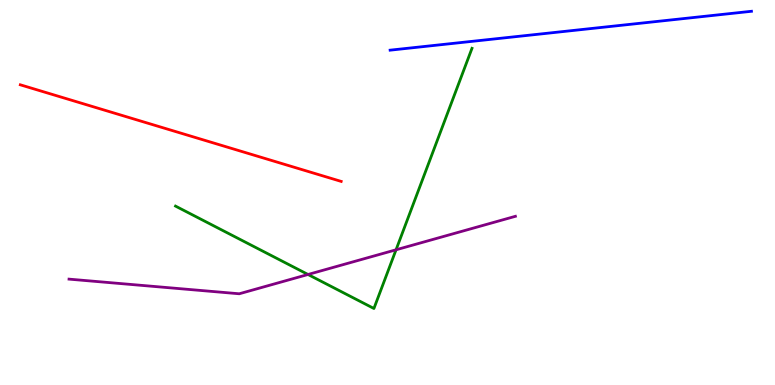[{'lines': ['blue', 'red'], 'intersections': []}, {'lines': ['green', 'red'], 'intersections': []}, {'lines': ['purple', 'red'], 'intersections': []}, {'lines': ['blue', 'green'], 'intersections': []}, {'lines': ['blue', 'purple'], 'intersections': []}, {'lines': ['green', 'purple'], 'intersections': [{'x': 3.97, 'y': 2.87}, {'x': 5.11, 'y': 3.51}]}]